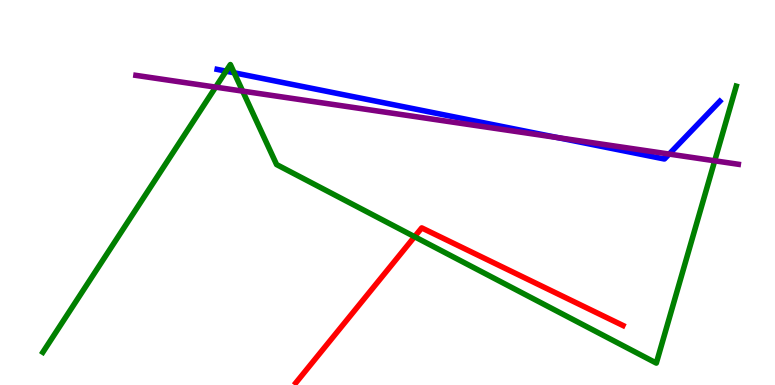[{'lines': ['blue', 'red'], 'intersections': []}, {'lines': ['green', 'red'], 'intersections': [{'x': 5.35, 'y': 3.85}]}, {'lines': ['purple', 'red'], 'intersections': []}, {'lines': ['blue', 'green'], 'intersections': [{'x': 2.92, 'y': 8.15}, {'x': 3.02, 'y': 8.11}]}, {'lines': ['blue', 'purple'], 'intersections': [{'x': 7.2, 'y': 6.42}, {'x': 8.63, 'y': 6.0}]}, {'lines': ['green', 'purple'], 'intersections': [{'x': 2.78, 'y': 7.74}, {'x': 3.13, 'y': 7.63}, {'x': 9.22, 'y': 5.82}]}]